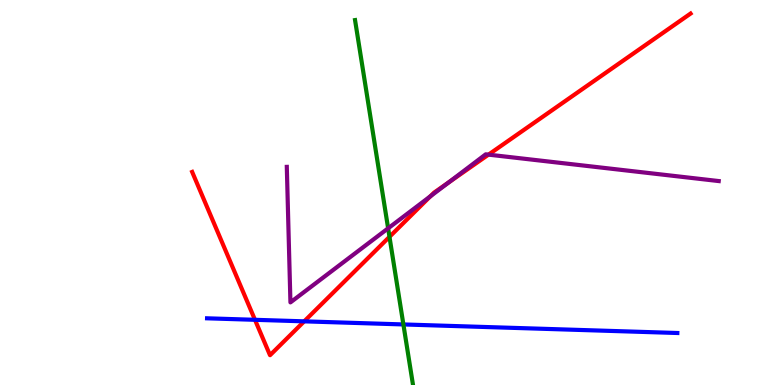[{'lines': ['blue', 'red'], 'intersections': [{'x': 3.29, 'y': 1.69}, {'x': 3.93, 'y': 1.65}]}, {'lines': ['green', 'red'], 'intersections': [{'x': 5.03, 'y': 3.85}]}, {'lines': ['purple', 'red'], 'intersections': [{'x': 5.55, 'y': 4.9}, {'x': 5.79, 'y': 5.26}, {'x': 6.3, 'y': 5.98}]}, {'lines': ['blue', 'green'], 'intersections': [{'x': 5.21, 'y': 1.57}]}, {'lines': ['blue', 'purple'], 'intersections': []}, {'lines': ['green', 'purple'], 'intersections': [{'x': 5.01, 'y': 4.07}]}]